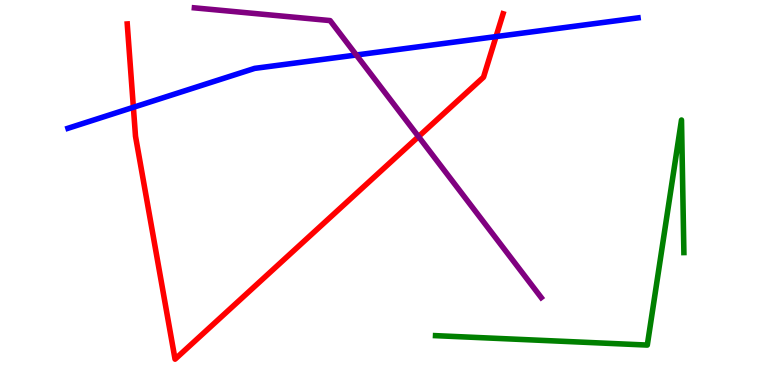[{'lines': ['blue', 'red'], 'intersections': [{'x': 1.72, 'y': 7.21}, {'x': 6.4, 'y': 9.05}]}, {'lines': ['green', 'red'], 'intersections': []}, {'lines': ['purple', 'red'], 'intersections': [{'x': 5.4, 'y': 6.45}]}, {'lines': ['blue', 'green'], 'intersections': []}, {'lines': ['blue', 'purple'], 'intersections': [{'x': 4.6, 'y': 8.57}]}, {'lines': ['green', 'purple'], 'intersections': []}]